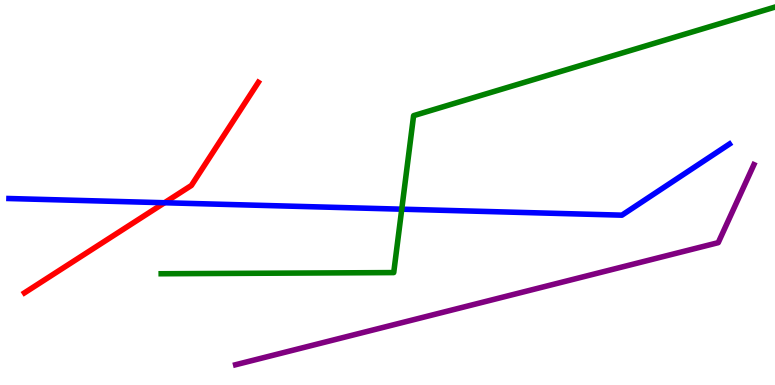[{'lines': ['blue', 'red'], 'intersections': [{'x': 2.12, 'y': 4.73}]}, {'lines': ['green', 'red'], 'intersections': []}, {'lines': ['purple', 'red'], 'intersections': []}, {'lines': ['blue', 'green'], 'intersections': [{'x': 5.18, 'y': 4.57}]}, {'lines': ['blue', 'purple'], 'intersections': []}, {'lines': ['green', 'purple'], 'intersections': []}]